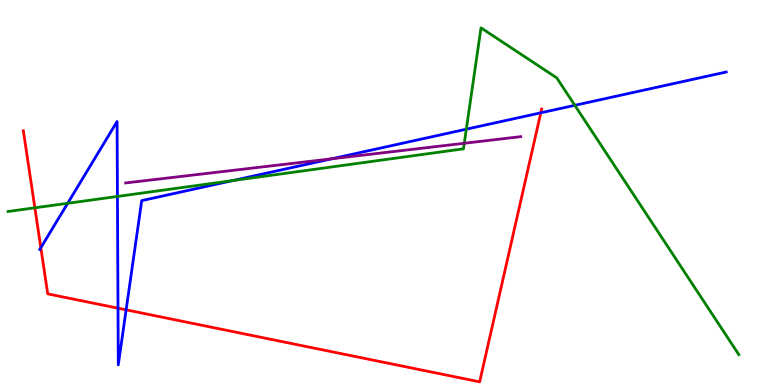[{'lines': ['blue', 'red'], 'intersections': [{'x': 0.527, 'y': 3.57}, {'x': 1.52, 'y': 2.0}, {'x': 1.63, 'y': 1.95}, {'x': 6.98, 'y': 7.07}]}, {'lines': ['green', 'red'], 'intersections': [{'x': 0.45, 'y': 4.6}]}, {'lines': ['purple', 'red'], 'intersections': []}, {'lines': ['blue', 'green'], 'intersections': [{'x': 0.873, 'y': 4.72}, {'x': 1.52, 'y': 4.9}, {'x': 3.0, 'y': 5.31}, {'x': 6.02, 'y': 6.64}, {'x': 7.42, 'y': 7.26}]}, {'lines': ['blue', 'purple'], 'intersections': [{'x': 4.28, 'y': 5.88}]}, {'lines': ['green', 'purple'], 'intersections': [{'x': 5.99, 'y': 6.28}]}]